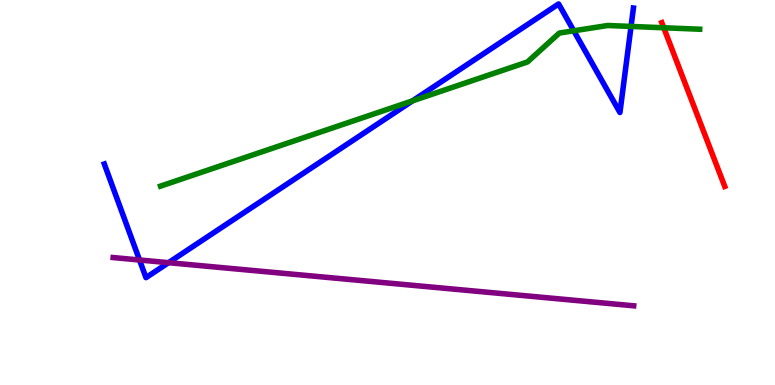[{'lines': ['blue', 'red'], 'intersections': []}, {'lines': ['green', 'red'], 'intersections': [{'x': 8.56, 'y': 9.28}]}, {'lines': ['purple', 'red'], 'intersections': []}, {'lines': ['blue', 'green'], 'intersections': [{'x': 5.32, 'y': 7.38}, {'x': 7.4, 'y': 9.2}, {'x': 8.14, 'y': 9.31}]}, {'lines': ['blue', 'purple'], 'intersections': [{'x': 1.8, 'y': 3.25}, {'x': 2.17, 'y': 3.18}]}, {'lines': ['green', 'purple'], 'intersections': []}]